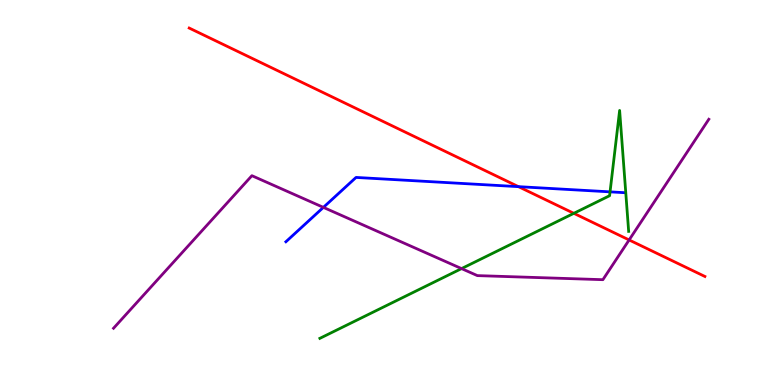[{'lines': ['blue', 'red'], 'intersections': [{'x': 6.69, 'y': 5.15}]}, {'lines': ['green', 'red'], 'intersections': [{'x': 7.4, 'y': 4.46}]}, {'lines': ['purple', 'red'], 'intersections': [{'x': 8.12, 'y': 3.77}]}, {'lines': ['blue', 'green'], 'intersections': [{'x': 7.87, 'y': 5.02}]}, {'lines': ['blue', 'purple'], 'intersections': [{'x': 4.17, 'y': 4.61}]}, {'lines': ['green', 'purple'], 'intersections': [{'x': 5.96, 'y': 3.02}]}]